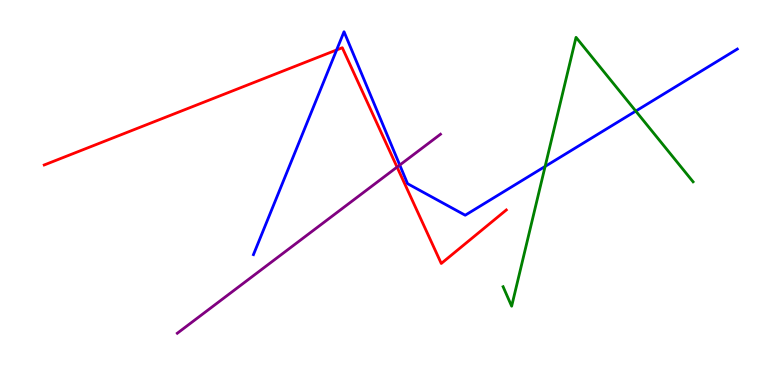[{'lines': ['blue', 'red'], 'intersections': [{'x': 4.34, 'y': 8.7}]}, {'lines': ['green', 'red'], 'intersections': []}, {'lines': ['purple', 'red'], 'intersections': [{'x': 5.12, 'y': 5.66}]}, {'lines': ['blue', 'green'], 'intersections': [{'x': 7.03, 'y': 5.68}, {'x': 8.2, 'y': 7.11}]}, {'lines': ['blue', 'purple'], 'intersections': [{'x': 5.16, 'y': 5.71}]}, {'lines': ['green', 'purple'], 'intersections': []}]